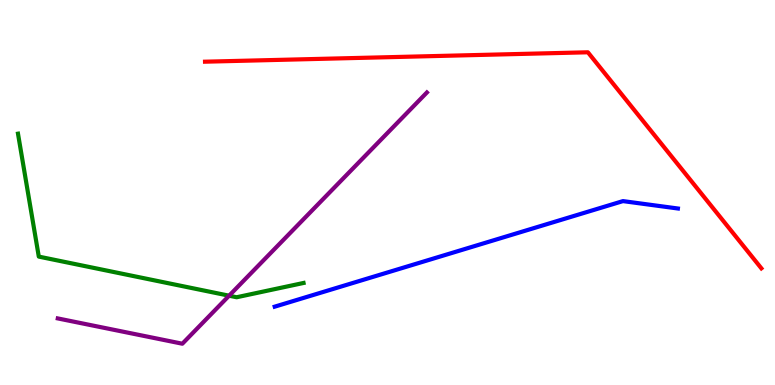[{'lines': ['blue', 'red'], 'intersections': []}, {'lines': ['green', 'red'], 'intersections': []}, {'lines': ['purple', 'red'], 'intersections': []}, {'lines': ['blue', 'green'], 'intersections': []}, {'lines': ['blue', 'purple'], 'intersections': []}, {'lines': ['green', 'purple'], 'intersections': [{'x': 2.96, 'y': 2.32}]}]